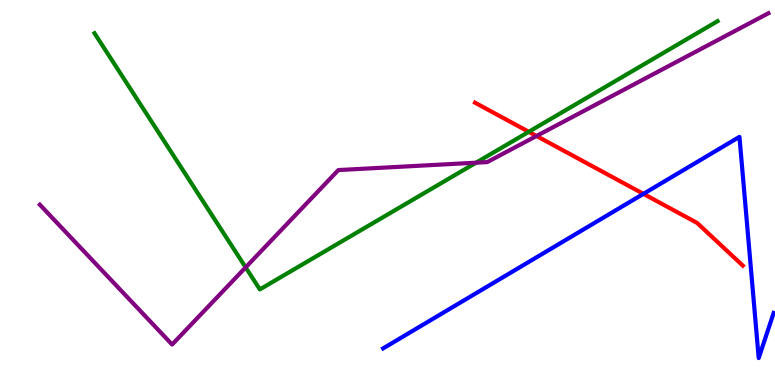[{'lines': ['blue', 'red'], 'intersections': [{'x': 8.3, 'y': 4.96}]}, {'lines': ['green', 'red'], 'intersections': [{'x': 6.82, 'y': 6.58}]}, {'lines': ['purple', 'red'], 'intersections': [{'x': 6.92, 'y': 6.47}]}, {'lines': ['blue', 'green'], 'intersections': []}, {'lines': ['blue', 'purple'], 'intersections': []}, {'lines': ['green', 'purple'], 'intersections': [{'x': 3.17, 'y': 3.06}, {'x': 6.14, 'y': 5.77}]}]